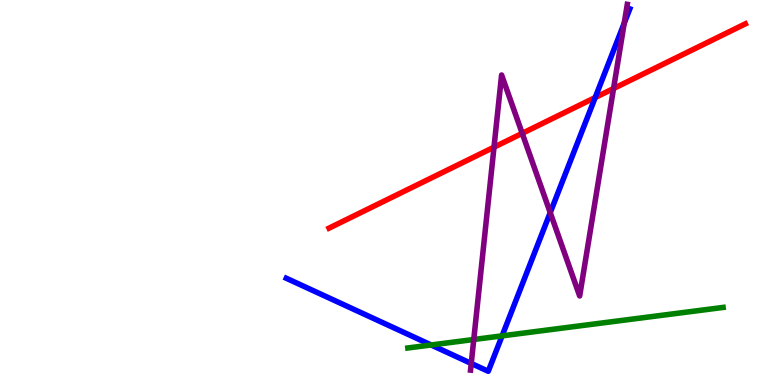[{'lines': ['blue', 'red'], 'intersections': [{'x': 7.68, 'y': 7.47}]}, {'lines': ['green', 'red'], 'intersections': []}, {'lines': ['purple', 'red'], 'intersections': [{'x': 6.37, 'y': 6.18}, {'x': 6.74, 'y': 6.54}, {'x': 7.92, 'y': 7.7}]}, {'lines': ['blue', 'green'], 'intersections': [{'x': 5.56, 'y': 1.04}, {'x': 6.48, 'y': 1.28}]}, {'lines': ['blue', 'purple'], 'intersections': [{'x': 6.08, 'y': 0.56}, {'x': 7.1, 'y': 4.48}, {'x': 8.05, 'y': 9.4}]}, {'lines': ['green', 'purple'], 'intersections': [{'x': 6.11, 'y': 1.18}]}]